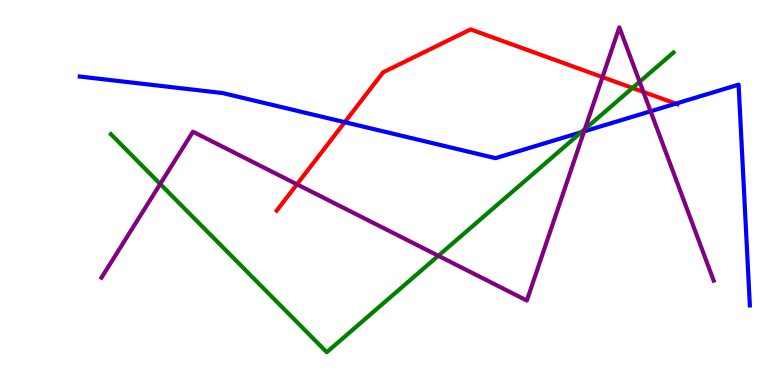[{'lines': ['blue', 'red'], 'intersections': [{'x': 4.45, 'y': 6.83}, {'x': 8.72, 'y': 7.31}]}, {'lines': ['green', 'red'], 'intersections': [{'x': 8.16, 'y': 7.71}]}, {'lines': ['purple', 'red'], 'intersections': [{'x': 3.83, 'y': 5.21}, {'x': 7.77, 'y': 8.0}, {'x': 8.3, 'y': 7.61}]}, {'lines': ['blue', 'green'], 'intersections': [{'x': 7.5, 'y': 6.57}]}, {'lines': ['blue', 'purple'], 'intersections': [{'x': 7.54, 'y': 6.59}, {'x': 8.39, 'y': 7.11}]}, {'lines': ['green', 'purple'], 'intersections': [{'x': 2.07, 'y': 5.22}, {'x': 5.66, 'y': 3.36}, {'x': 7.55, 'y': 6.65}, {'x': 8.25, 'y': 7.88}]}]